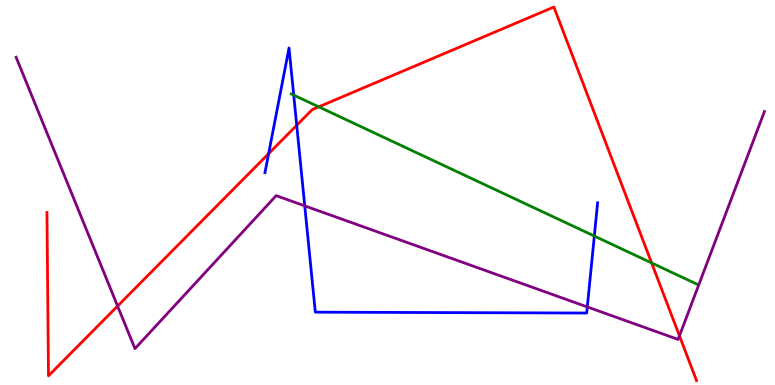[{'lines': ['blue', 'red'], 'intersections': [{'x': 3.47, 'y': 6.01}, {'x': 3.83, 'y': 6.75}]}, {'lines': ['green', 'red'], 'intersections': [{'x': 4.11, 'y': 7.22}, {'x': 8.41, 'y': 3.17}]}, {'lines': ['purple', 'red'], 'intersections': [{'x': 1.52, 'y': 2.05}, {'x': 8.77, 'y': 1.28}]}, {'lines': ['blue', 'green'], 'intersections': [{'x': 3.79, 'y': 7.53}, {'x': 7.67, 'y': 3.87}]}, {'lines': ['blue', 'purple'], 'intersections': [{'x': 3.93, 'y': 4.65}, {'x': 7.58, 'y': 2.03}]}, {'lines': ['green', 'purple'], 'intersections': []}]